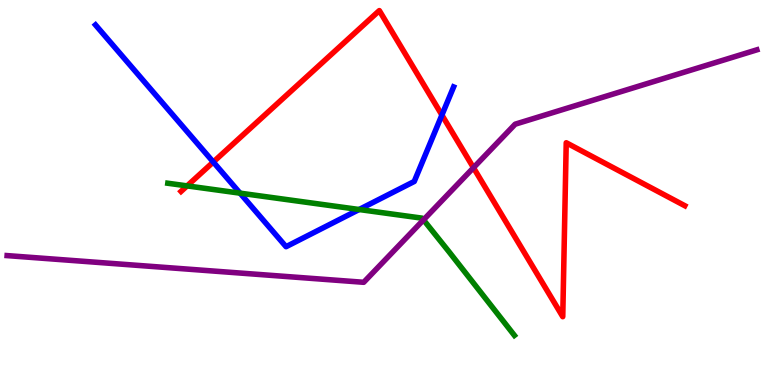[{'lines': ['blue', 'red'], 'intersections': [{'x': 2.75, 'y': 5.79}, {'x': 5.7, 'y': 7.01}]}, {'lines': ['green', 'red'], 'intersections': [{'x': 2.41, 'y': 5.17}]}, {'lines': ['purple', 'red'], 'intersections': [{'x': 6.11, 'y': 5.64}]}, {'lines': ['blue', 'green'], 'intersections': [{'x': 3.1, 'y': 4.98}, {'x': 4.63, 'y': 4.56}]}, {'lines': ['blue', 'purple'], 'intersections': []}, {'lines': ['green', 'purple'], 'intersections': [{'x': 5.46, 'y': 4.29}]}]